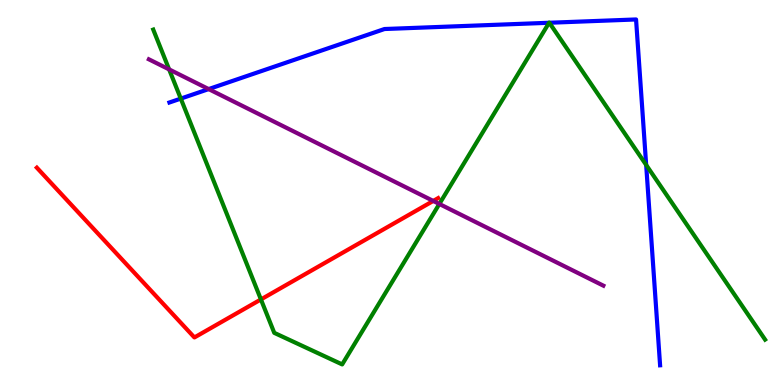[{'lines': ['blue', 'red'], 'intersections': []}, {'lines': ['green', 'red'], 'intersections': [{'x': 3.37, 'y': 2.22}]}, {'lines': ['purple', 'red'], 'intersections': [{'x': 5.59, 'y': 4.78}]}, {'lines': ['blue', 'green'], 'intersections': [{'x': 2.33, 'y': 7.44}, {'x': 7.08, 'y': 9.41}, {'x': 7.09, 'y': 9.41}, {'x': 8.34, 'y': 5.72}]}, {'lines': ['blue', 'purple'], 'intersections': [{'x': 2.69, 'y': 7.69}]}, {'lines': ['green', 'purple'], 'intersections': [{'x': 2.18, 'y': 8.2}, {'x': 5.67, 'y': 4.7}]}]